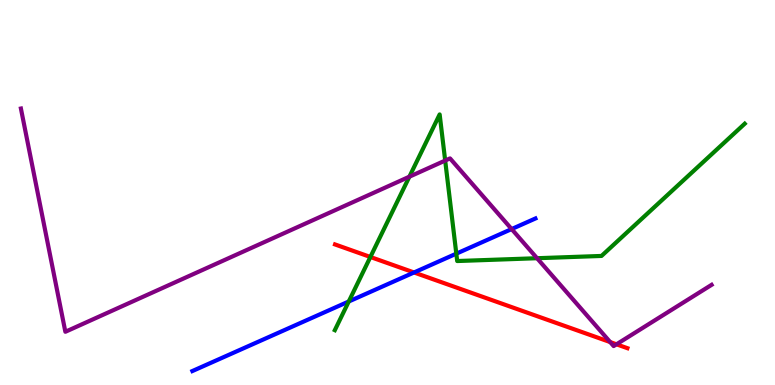[{'lines': ['blue', 'red'], 'intersections': [{'x': 5.34, 'y': 2.92}]}, {'lines': ['green', 'red'], 'intersections': [{'x': 4.78, 'y': 3.33}]}, {'lines': ['purple', 'red'], 'intersections': [{'x': 7.87, 'y': 1.12}, {'x': 7.95, 'y': 1.06}]}, {'lines': ['blue', 'green'], 'intersections': [{'x': 4.5, 'y': 2.17}, {'x': 5.89, 'y': 3.41}]}, {'lines': ['blue', 'purple'], 'intersections': [{'x': 6.6, 'y': 4.05}]}, {'lines': ['green', 'purple'], 'intersections': [{'x': 5.28, 'y': 5.41}, {'x': 5.74, 'y': 5.83}, {'x': 6.93, 'y': 3.29}]}]